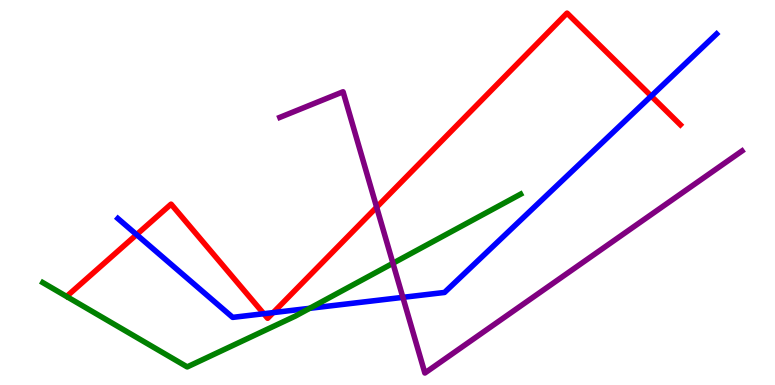[{'lines': ['blue', 'red'], 'intersections': [{'x': 1.76, 'y': 3.91}, {'x': 3.4, 'y': 1.85}, {'x': 3.53, 'y': 1.88}, {'x': 8.4, 'y': 7.51}]}, {'lines': ['green', 'red'], 'intersections': []}, {'lines': ['purple', 'red'], 'intersections': [{'x': 4.86, 'y': 4.62}]}, {'lines': ['blue', 'green'], 'intersections': [{'x': 4.0, 'y': 1.99}]}, {'lines': ['blue', 'purple'], 'intersections': [{'x': 5.2, 'y': 2.28}]}, {'lines': ['green', 'purple'], 'intersections': [{'x': 5.07, 'y': 3.16}]}]